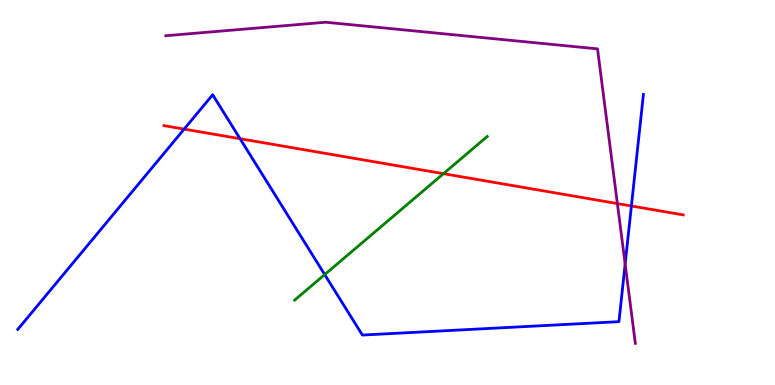[{'lines': ['blue', 'red'], 'intersections': [{'x': 2.38, 'y': 6.65}, {'x': 3.1, 'y': 6.4}, {'x': 8.15, 'y': 4.65}]}, {'lines': ['green', 'red'], 'intersections': [{'x': 5.72, 'y': 5.49}]}, {'lines': ['purple', 'red'], 'intersections': [{'x': 7.97, 'y': 4.71}]}, {'lines': ['blue', 'green'], 'intersections': [{'x': 4.19, 'y': 2.87}]}, {'lines': ['blue', 'purple'], 'intersections': [{'x': 8.07, 'y': 3.14}]}, {'lines': ['green', 'purple'], 'intersections': []}]